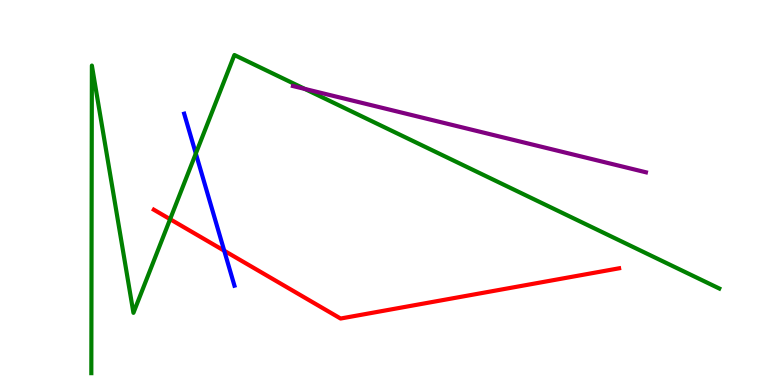[{'lines': ['blue', 'red'], 'intersections': [{'x': 2.89, 'y': 3.49}]}, {'lines': ['green', 'red'], 'intersections': [{'x': 2.19, 'y': 4.31}]}, {'lines': ['purple', 'red'], 'intersections': []}, {'lines': ['blue', 'green'], 'intersections': [{'x': 2.53, 'y': 6.01}]}, {'lines': ['blue', 'purple'], 'intersections': []}, {'lines': ['green', 'purple'], 'intersections': [{'x': 3.93, 'y': 7.69}]}]